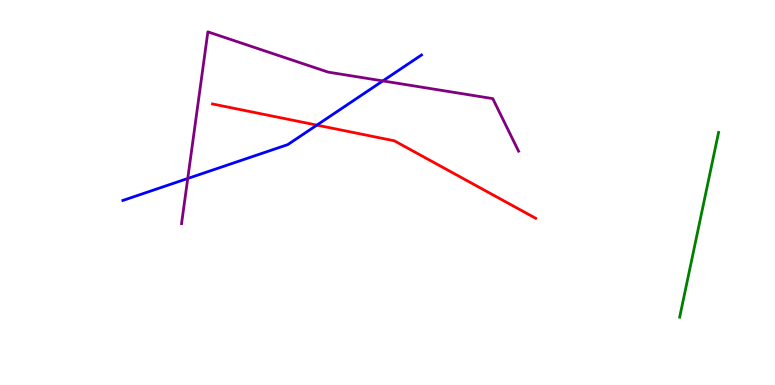[{'lines': ['blue', 'red'], 'intersections': [{'x': 4.09, 'y': 6.75}]}, {'lines': ['green', 'red'], 'intersections': []}, {'lines': ['purple', 'red'], 'intersections': []}, {'lines': ['blue', 'green'], 'intersections': []}, {'lines': ['blue', 'purple'], 'intersections': [{'x': 2.42, 'y': 5.36}, {'x': 4.94, 'y': 7.9}]}, {'lines': ['green', 'purple'], 'intersections': []}]